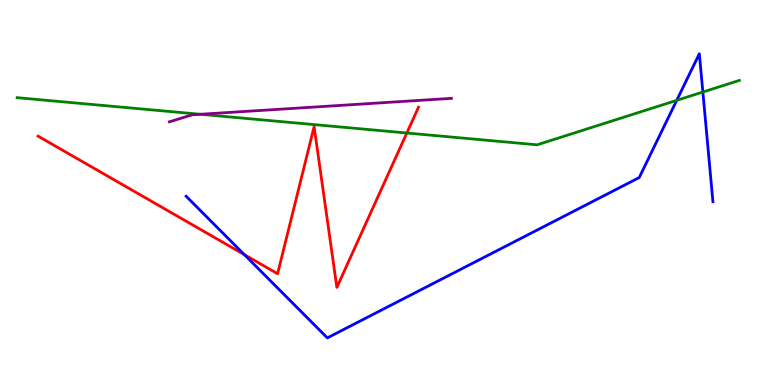[{'lines': ['blue', 'red'], 'intersections': [{'x': 3.15, 'y': 3.39}]}, {'lines': ['green', 'red'], 'intersections': [{'x': 5.25, 'y': 6.55}]}, {'lines': ['purple', 'red'], 'intersections': []}, {'lines': ['blue', 'green'], 'intersections': [{'x': 8.73, 'y': 7.39}, {'x': 9.07, 'y': 7.61}]}, {'lines': ['blue', 'purple'], 'intersections': []}, {'lines': ['green', 'purple'], 'intersections': [{'x': 2.58, 'y': 7.03}]}]